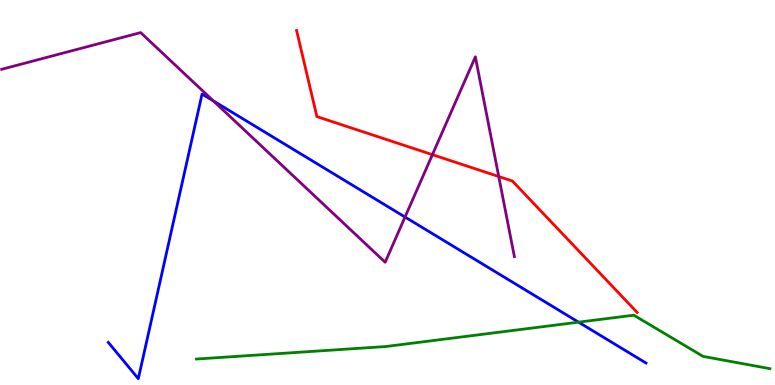[{'lines': ['blue', 'red'], 'intersections': []}, {'lines': ['green', 'red'], 'intersections': []}, {'lines': ['purple', 'red'], 'intersections': [{'x': 5.58, 'y': 5.98}, {'x': 6.44, 'y': 5.41}]}, {'lines': ['blue', 'green'], 'intersections': [{'x': 7.47, 'y': 1.63}]}, {'lines': ['blue', 'purple'], 'intersections': [{'x': 2.75, 'y': 7.38}, {'x': 5.23, 'y': 4.36}]}, {'lines': ['green', 'purple'], 'intersections': []}]